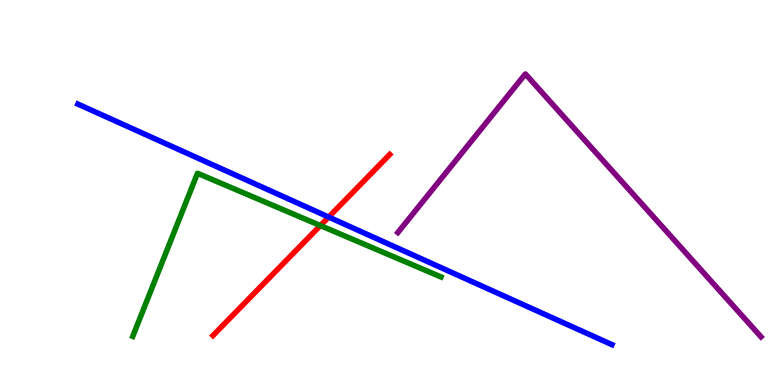[{'lines': ['blue', 'red'], 'intersections': [{'x': 4.24, 'y': 4.36}]}, {'lines': ['green', 'red'], 'intersections': [{'x': 4.13, 'y': 4.14}]}, {'lines': ['purple', 'red'], 'intersections': []}, {'lines': ['blue', 'green'], 'intersections': []}, {'lines': ['blue', 'purple'], 'intersections': []}, {'lines': ['green', 'purple'], 'intersections': []}]